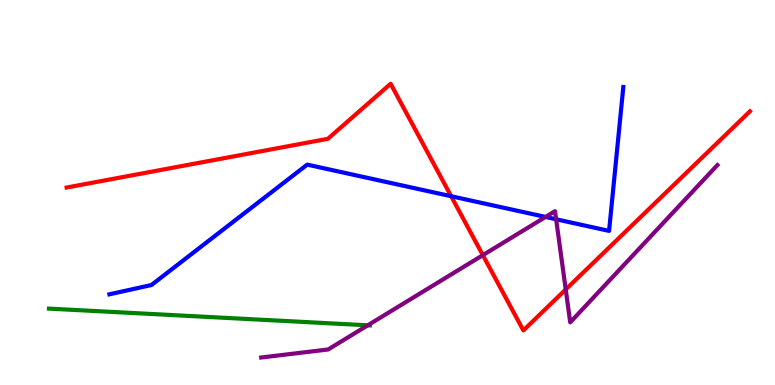[{'lines': ['blue', 'red'], 'intersections': [{'x': 5.82, 'y': 4.9}]}, {'lines': ['green', 'red'], 'intersections': []}, {'lines': ['purple', 'red'], 'intersections': [{'x': 6.23, 'y': 3.37}, {'x': 7.3, 'y': 2.48}]}, {'lines': ['blue', 'green'], 'intersections': []}, {'lines': ['blue', 'purple'], 'intersections': [{'x': 7.04, 'y': 4.36}, {'x': 7.18, 'y': 4.3}]}, {'lines': ['green', 'purple'], 'intersections': [{'x': 4.75, 'y': 1.55}]}]